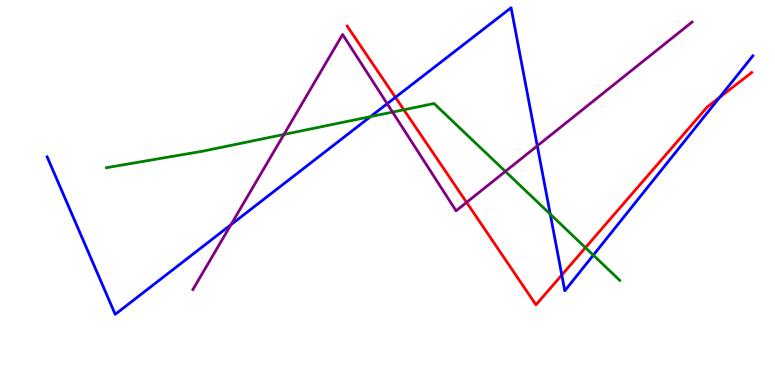[{'lines': ['blue', 'red'], 'intersections': [{'x': 5.1, 'y': 7.47}, {'x': 7.25, 'y': 2.86}, {'x': 9.28, 'y': 7.47}]}, {'lines': ['green', 'red'], 'intersections': [{'x': 5.21, 'y': 7.15}, {'x': 7.55, 'y': 3.57}]}, {'lines': ['purple', 'red'], 'intersections': [{'x': 6.02, 'y': 4.74}]}, {'lines': ['blue', 'green'], 'intersections': [{'x': 4.78, 'y': 6.97}, {'x': 7.1, 'y': 4.44}, {'x': 7.66, 'y': 3.37}]}, {'lines': ['blue', 'purple'], 'intersections': [{'x': 2.98, 'y': 4.16}, {'x': 5.0, 'y': 7.31}, {'x': 6.93, 'y': 6.21}]}, {'lines': ['green', 'purple'], 'intersections': [{'x': 3.66, 'y': 6.51}, {'x': 5.07, 'y': 7.09}, {'x': 6.52, 'y': 5.55}]}]